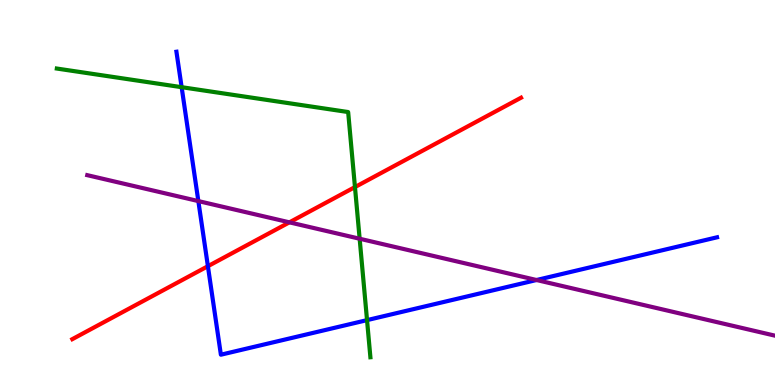[{'lines': ['blue', 'red'], 'intersections': [{'x': 2.68, 'y': 3.09}]}, {'lines': ['green', 'red'], 'intersections': [{'x': 4.58, 'y': 5.14}]}, {'lines': ['purple', 'red'], 'intersections': [{'x': 3.73, 'y': 4.22}]}, {'lines': ['blue', 'green'], 'intersections': [{'x': 2.34, 'y': 7.74}, {'x': 4.74, 'y': 1.69}]}, {'lines': ['blue', 'purple'], 'intersections': [{'x': 2.56, 'y': 4.78}, {'x': 6.92, 'y': 2.73}]}, {'lines': ['green', 'purple'], 'intersections': [{'x': 4.64, 'y': 3.8}]}]